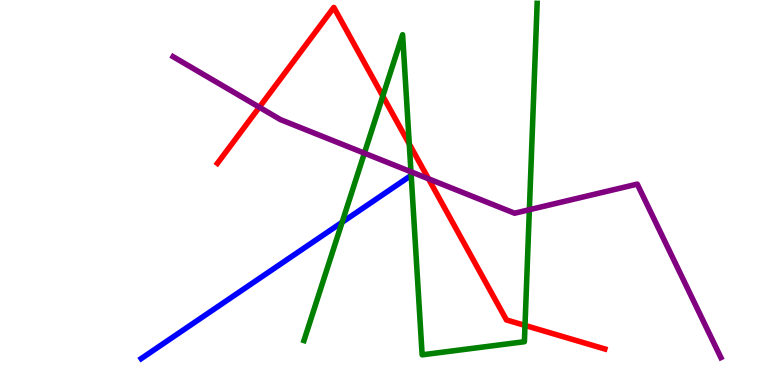[{'lines': ['blue', 'red'], 'intersections': []}, {'lines': ['green', 'red'], 'intersections': [{'x': 4.94, 'y': 7.5}, {'x': 5.28, 'y': 6.26}, {'x': 6.77, 'y': 1.55}]}, {'lines': ['purple', 'red'], 'intersections': [{'x': 3.35, 'y': 7.22}, {'x': 5.53, 'y': 5.36}]}, {'lines': ['blue', 'green'], 'intersections': [{'x': 4.41, 'y': 4.23}]}, {'lines': ['blue', 'purple'], 'intersections': []}, {'lines': ['green', 'purple'], 'intersections': [{'x': 4.7, 'y': 6.02}, {'x': 5.3, 'y': 5.54}, {'x': 6.83, 'y': 4.55}]}]